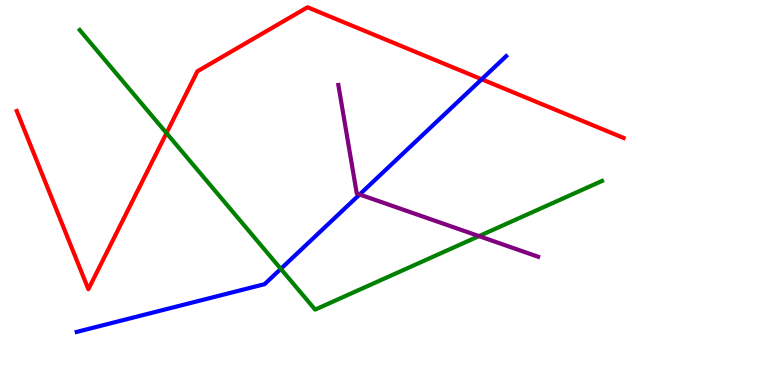[{'lines': ['blue', 'red'], 'intersections': [{'x': 6.22, 'y': 7.94}]}, {'lines': ['green', 'red'], 'intersections': [{'x': 2.15, 'y': 6.54}]}, {'lines': ['purple', 'red'], 'intersections': []}, {'lines': ['blue', 'green'], 'intersections': [{'x': 3.62, 'y': 3.02}]}, {'lines': ['blue', 'purple'], 'intersections': [{'x': 4.64, 'y': 4.95}]}, {'lines': ['green', 'purple'], 'intersections': [{'x': 6.18, 'y': 3.87}]}]